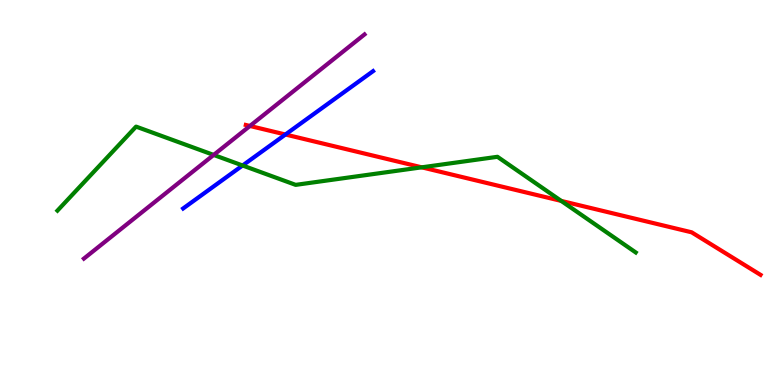[{'lines': ['blue', 'red'], 'intersections': [{'x': 3.68, 'y': 6.51}]}, {'lines': ['green', 'red'], 'intersections': [{'x': 5.44, 'y': 5.65}, {'x': 7.24, 'y': 4.78}]}, {'lines': ['purple', 'red'], 'intersections': [{'x': 3.22, 'y': 6.73}]}, {'lines': ['blue', 'green'], 'intersections': [{'x': 3.13, 'y': 5.7}]}, {'lines': ['blue', 'purple'], 'intersections': []}, {'lines': ['green', 'purple'], 'intersections': [{'x': 2.76, 'y': 5.98}]}]